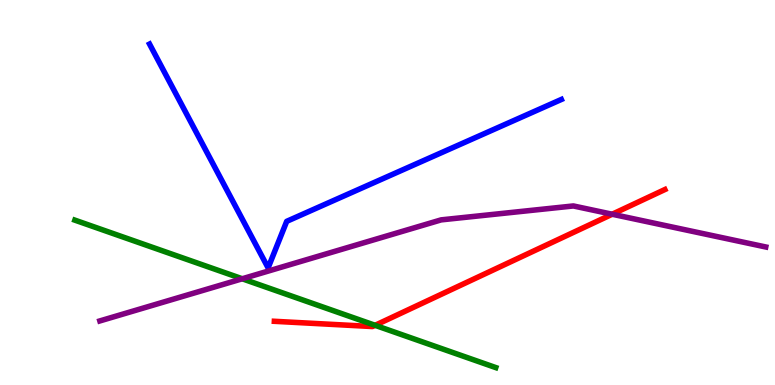[{'lines': ['blue', 'red'], 'intersections': []}, {'lines': ['green', 'red'], 'intersections': [{'x': 4.84, 'y': 1.55}]}, {'lines': ['purple', 'red'], 'intersections': [{'x': 7.9, 'y': 4.44}]}, {'lines': ['blue', 'green'], 'intersections': []}, {'lines': ['blue', 'purple'], 'intersections': []}, {'lines': ['green', 'purple'], 'intersections': [{'x': 3.13, 'y': 2.76}]}]